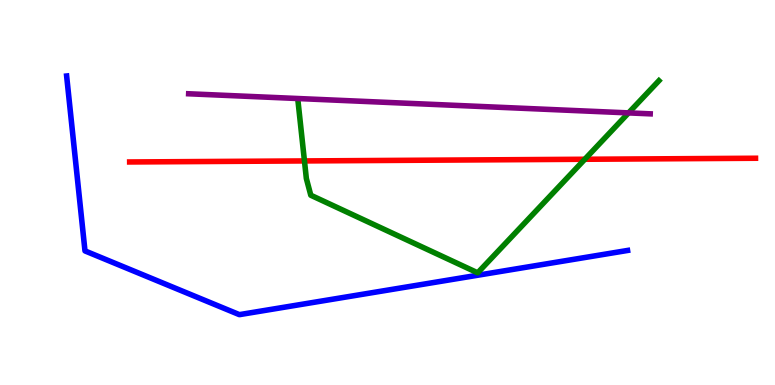[{'lines': ['blue', 'red'], 'intersections': []}, {'lines': ['green', 'red'], 'intersections': [{'x': 3.93, 'y': 5.82}, {'x': 7.55, 'y': 5.86}]}, {'lines': ['purple', 'red'], 'intersections': []}, {'lines': ['blue', 'green'], 'intersections': []}, {'lines': ['blue', 'purple'], 'intersections': []}, {'lines': ['green', 'purple'], 'intersections': [{'x': 8.11, 'y': 7.07}]}]